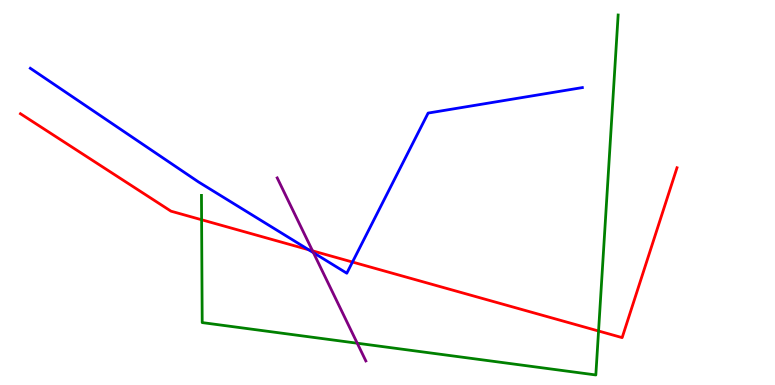[{'lines': ['blue', 'red'], 'intersections': [{'x': 3.98, 'y': 3.51}, {'x': 4.55, 'y': 3.19}]}, {'lines': ['green', 'red'], 'intersections': [{'x': 2.6, 'y': 4.29}, {'x': 7.72, 'y': 1.4}]}, {'lines': ['purple', 'red'], 'intersections': [{'x': 4.03, 'y': 3.48}]}, {'lines': ['blue', 'green'], 'intersections': []}, {'lines': ['blue', 'purple'], 'intersections': [{'x': 4.04, 'y': 3.44}]}, {'lines': ['green', 'purple'], 'intersections': [{'x': 4.61, 'y': 1.09}]}]